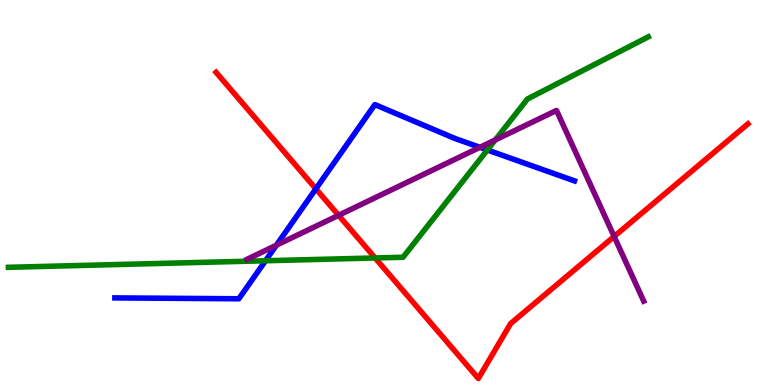[{'lines': ['blue', 'red'], 'intersections': [{'x': 4.08, 'y': 5.1}]}, {'lines': ['green', 'red'], 'intersections': [{'x': 4.84, 'y': 3.3}]}, {'lines': ['purple', 'red'], 'intersections': [{'x': 4.37, 'y': 4.41}, {'x': 7.92, 'y': 3.86}]}, {'lines': ['blue', 'green'], 'intersections': [{'x': 3.43, 'y': 3.23}, {'x': 6.29, 'y': 6.1}]}, {'lines': ['blue', 'purple'], 'intersections': [{'x': 3.57, 'y': 3.63}, {'x': 6.19, 'y': 6.17}]}, {'lines': ['green', 'purple'], 'intersections': [{'x': 6.39, 'y': 6.37}]}]